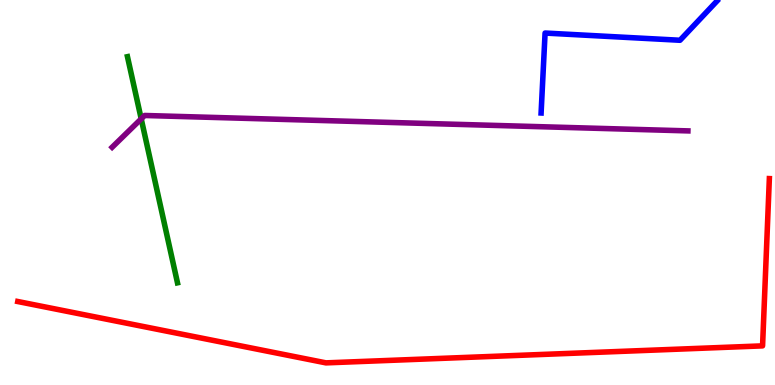[{'lines': ['blue', 'red'], 'intersections': []}, {'lines': ['green', 'red'], 'intersections': []}, {'lines': ['purple', 'red'], 'intersections': []}, {'lines': ['blue', 'green'], 'intersections': []}, {'lines': ['blue', 'purple'], 'intersections': []}, {'lines': ['green', 'purple'], 'intersections': [{'x': 1.82, 'y': 6.91}]}]